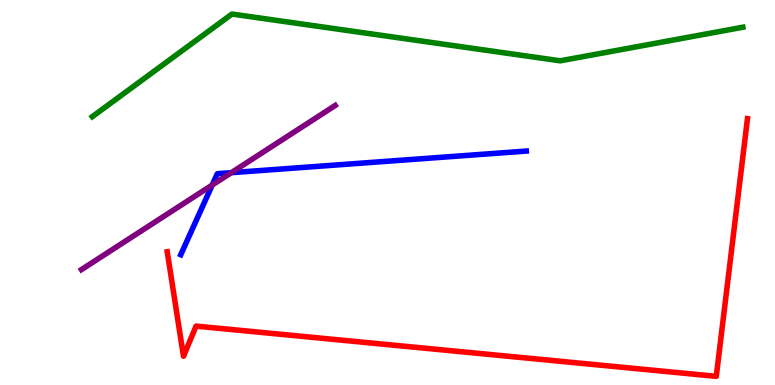[{'lines': ['blue', 'red'], 'intersections': []}, {'lines': ['green', 'red'], 'intersections': []}, {'lines': ['purple', 'red'], 'intersections': []}, {'lines': ['blue', 'green'], 'intersections': []}, {'lines': ['blue', 'purple'], 'intersections': [{'x': 2.74, 'y': 5.19}, {'x': 2.98, 'y': 5.51}]}, {'lines': ['green', 'purple'], 'intersections': []}]